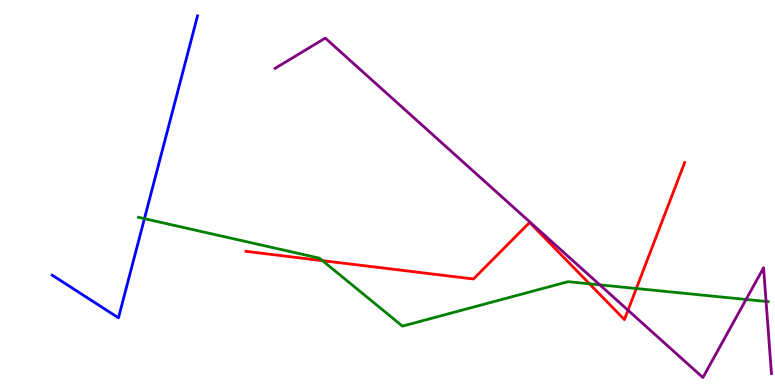[{'lines': ['blue', 'red'], 'intersections': []}, {'lines': ['green', 'red'], 'intersections': [{'x': 4.16, 'y': 3.23}, {'x': 7.61, 'y': 2.63}, {'x': 8.21, 'y': 2.51}]}, {'lines': ['purple', 'red'], 'intersections': [{'x': 8.1, 'y': 1.94}]}, {'lines': ['blue', 'green'], 'intersections': [{'x': 1.86, 'y': 4.32}]}, {'lines': ['blue', 'purple'], 'intersections': []}, {'lines': ['green', 'purple'], 'intersections': [{'x': 7.74, 'y': 2.6}, {'x': 9.63, 'y': 2.22}, {'x': 9.88, 'y': 2.17}]}]